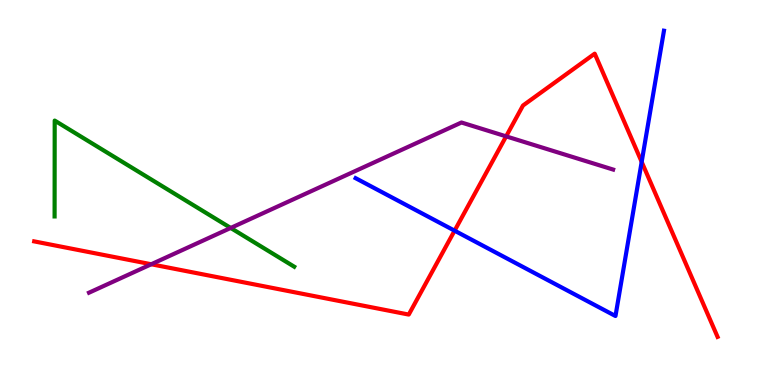[{'lines': ['blue', 'red'], 'intersections': [{'x': 5.87, 'y': 4.01}, {'x': 8.28, 'y': 5.79}]}, {'lines': ['green', 'red'], 'intersections': []}, {'lines': ['purple', 'red'], 'intersections': [{'x': 1.95, 'y': 3.14}, {'x': 6.53, 'y': 6.46}]}, {'lines': ['blue', 'green'], 'intersections': []}, {'lines': ['blue', 'purple'], 'intersections': []}, {'lines': ['green', 'purple'], 'intersections': [{'x': 2.98, 'y': 4.08}]}]